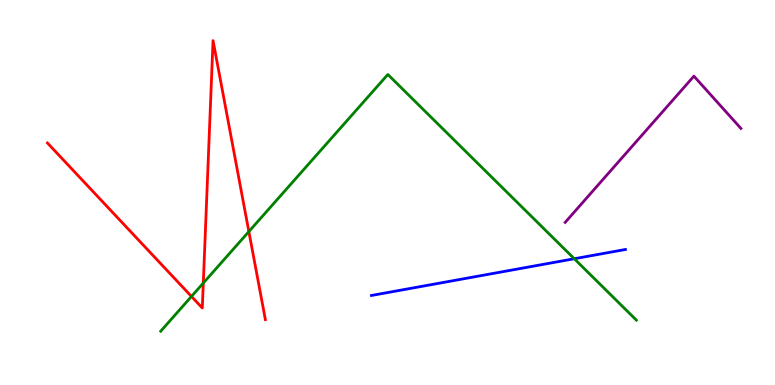[{'lines': ['blue', 'red'], 'intersections': []}, {'lines': ['green', 'red'], 'intersections': [{'x': 2.47, 'y': 2.3}, {'x': 2.62, 'y': 2.65}, {'x': 3.21, 'y': 3.99}]}, {'lines': ['purple', 'red'], 'intersections': []}, {'lines': ['blue', 'green'], 'intersections': [{'x': 7.41, 'y': 3.28}]}, {'lines': ['blue', 'purple'], 'intersections': []}, {'lines': ['green', 'purple'], 'intersections': []}]